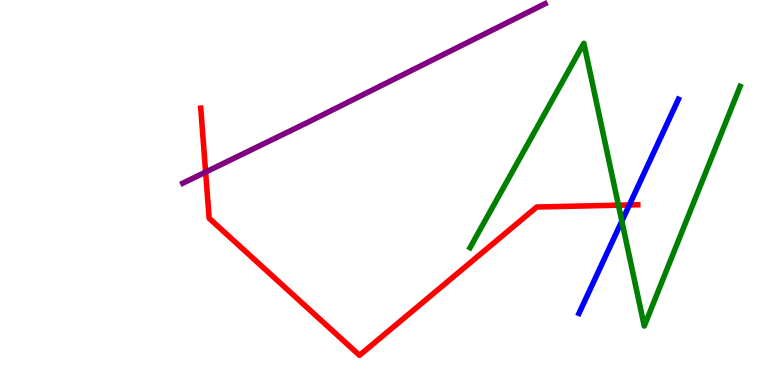[{'lines': ['blue', 'red'], 'intersections': [{'x': 8.12, 'y': 4.68}]}, {'lines': ['green', 'red'], 'intersections': [{'x': 7.98, 'y': 4.67}]}, {'lines': ['purple', 'red'], 'intersections': [{'x': 2.65, 'y': 5.53}]}, {'lines': ['blue', 'green'], 'intersections': [{'x': 8.02, 'y': 4.26}]}, {'lines': ['blue', 'purple'], 'intersections': []}, {'lines': ['green', 'purple'], 'intersections': []}]